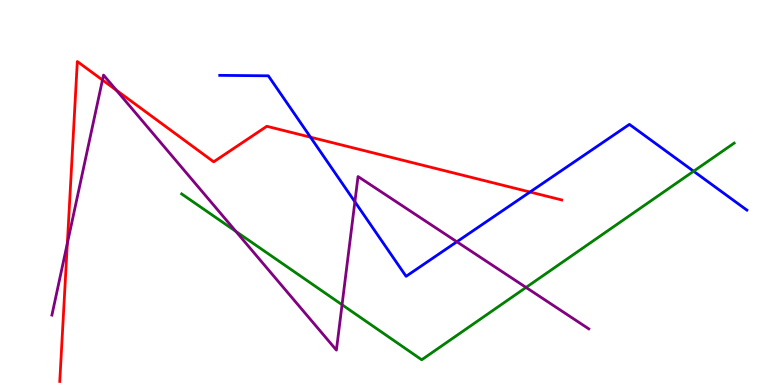[{'lines': ['blue', 'red'], 'intersections': [{'x': 4.01, 'y': 6.44}, {'x': 6.84, 'y': 5.01}]}, {'lines': ['green', 'red'], 'intersections': []}, {'lines': ['purple', 'red'], 'intersections': [{'x': 0.869, 'y': 3.68}, {'x': 1.32, 'y': 7.92}, {'x': 1.5, 'y': 7.66}]}, {'lines': ['blue', 'green'], 'intersections': [{'x': 8.95, 'y': 5.55}]}, {'lines': ['blue', 'purple'], 'intersections': [{'x': 4.58, 'y': 4.76}, {'x': 5.89, 'y': 3.72}]}, {'lines': ['green', 'purple'], 'intersections': [{'x': 3.04, 'y': 3.99}, {'x': 4.41, 'y': 2.08}, {'x': 6.79, 'y': 2.53}]}]